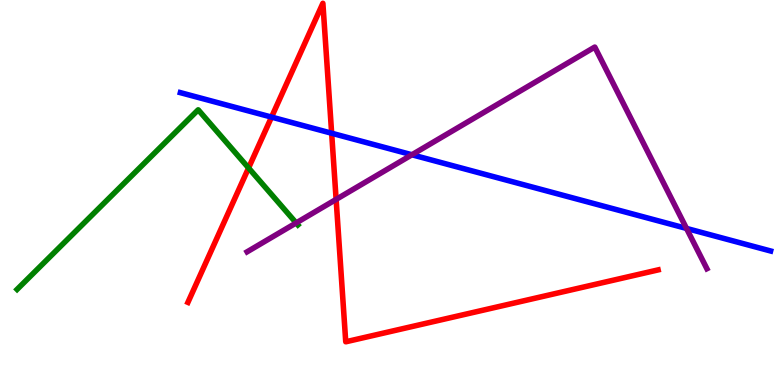[{'lines': ['blue', 'red'], 'intersections': [{'x': 3.5, 'y': 6.96}, {'x': 4.28, 'y': 6.54}]}, {'lines': ['green', 'red'], 'intersections': [{'x': 3.21, 'y': 5.64}]}, {'lines': ['purple', 'red'], 'intersections': [{'x': 4.34, 'y': 4.82}]}, {'lines': ['blue', 'green'], 'intersections': []}, {'lines': ['blue', 'purple'], 'intersections': [{'x': 5.32, 'y': 5.98}, {'x': 8.86, 'y': 4.07}]}, {'lines': ['green', 'purple'], 'intersections': [{'x': 3.82, 'y': 4.21}]}]